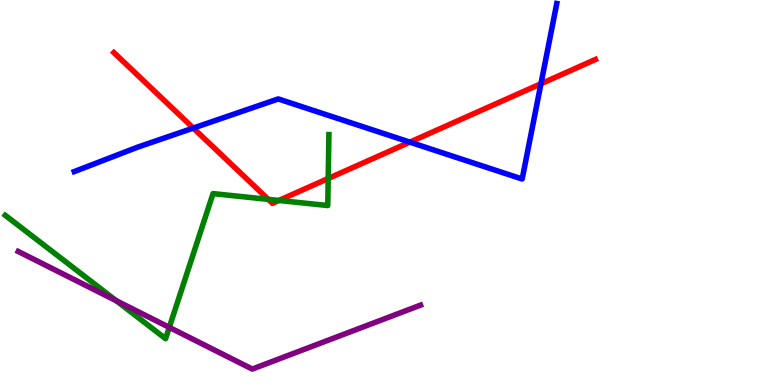[{'lines': ['blue', 'red'], 'intersections': [{'x': 2.49, 'y': 6.67}, {'x': 5.29, 'y': 6.31}, {'x': 6.98, 'y': 7.82}]}, {'lines': ['green', 'red'], 'intersections': [{'x': 3.46, 'y': 4.82}, {'x': 3.6, 'y': 4.79}, {'x': 4.23, 'y': 5.36}]}, {'lines': ['purple', 'red'], 'intersections': []}, {'lines': ['blue', 'green'], 'intersections': []}, {'lines': ['blue', 'purple'], 'intersections': []}, {'lines': ['green', 'purple'], 'intersections': [{'x': 1.5, 'y': 2.19}, {'x': 2.18, 'y': 1.5}]}]